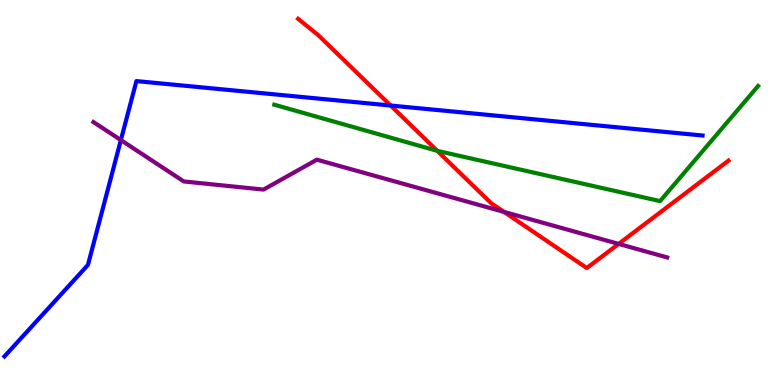[{'lines': ['blue', 'red'], 'intersections': [{'x': 5.04, 'y': 7.26}]}, {'lines': ['green', 'red'], 'intersections': [{'x': 5.64, 'y': 6.08}]}, {'lines': ['purple', 'red'], 'intersections': [{'x': 6.5, 'y': 4.5}, {'x': 7.98, 'y': 3.67}]}, {'lines': ['blue', 'green'], 'intersections': []}, {'lines': ['blue', 'purple'], 'intersections': [{'x': 1.56, 'y': 6.36}]}, {'lines': ['green', 'purple'], 'intersections': []}]